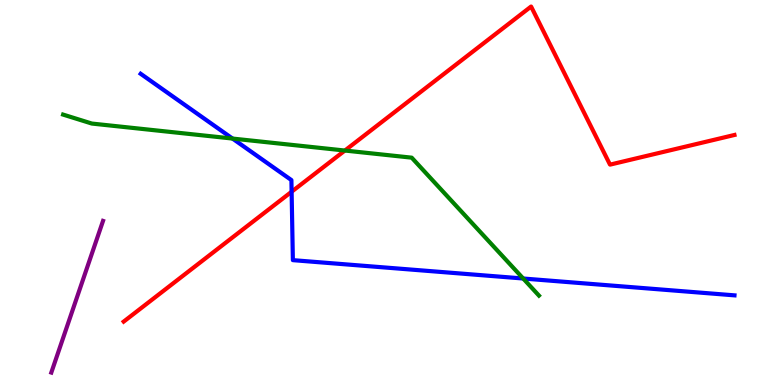[{'lines': ['blue', 'red'], 'intersections': [{'x': 3.76, 'y': 5.02}]}, {'lines': ['green', 'red'], 'intersections': [{'x': 4.45, 'y': 6.09}]}, {'lines': ['purple', 'red'], 'intersections': []}, {'lines': ['blue', 'green'], 'intersections': [{'x': 3.0, 'y': 6.4}, {'x': 6.75, 'y': 2.77}]}, {'lines': ['blue', 'purple'], 'intersections': []}, {'lines': ['green', 'purple'], 'intersections': []}]